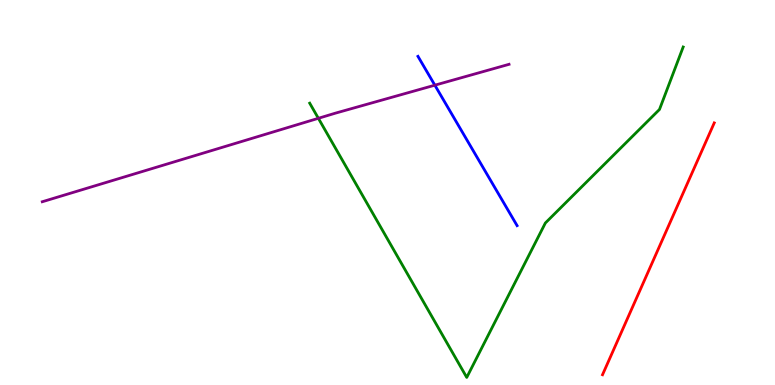[{'lines': ['blue', 'red'], 'intersections': []}, {'lines': ['green', 'red'], 'intersections': []}, {'lines': ['purple', 'red'], 'intersections': []}, {'lines': ['blue', 'green'], 'intersections': []}, {'lines': ['blue', 'purple'], 'intersections': [{'x': 5.61, 'y': 7.79}]}, {'lines': ['green', 'purple'], 'intersections': [{'x': 4.11, 'y': 6.93}]}]